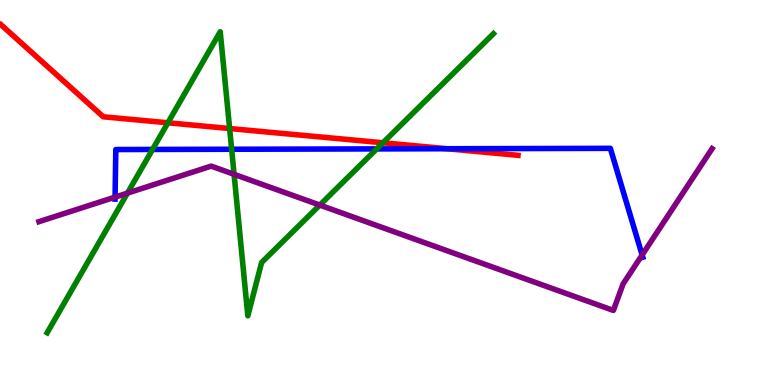[{'lines': ['blue', 'red'], 'intersections': [{'x': 5.77, 'y': 6.14}]}, {'lines': ['green', 'red'], 'intersections': [{'x': 2.17, 'y': 6.81}, {'x': 2.96, 'y': 6.66}, {'x': 4.94, 'y': 6.29}]}, {'lines': ['purple', 'red'], 'intersections': []}, {'lines': ['blue', 'green'], 'intersections': [{'x': 1.97, 'y': 6.12}, {'x': 2.99, 'y': 6.12}, {'x': 4.86, 'y': 6.13}]}, {'lines': ['blue', 'purple'], 'intersections': [{'x': 1.48, 'y': 4.88}, {'x': 8.29, 'y': 3.38}]}, {'lines': ['green', 'purple'], 'intersections': [{'x': 1.64, 'y': 4.98}, {'x': 3.02, 'y': 5.47}, {'x': 4.13, 'y': 4.67}]}]